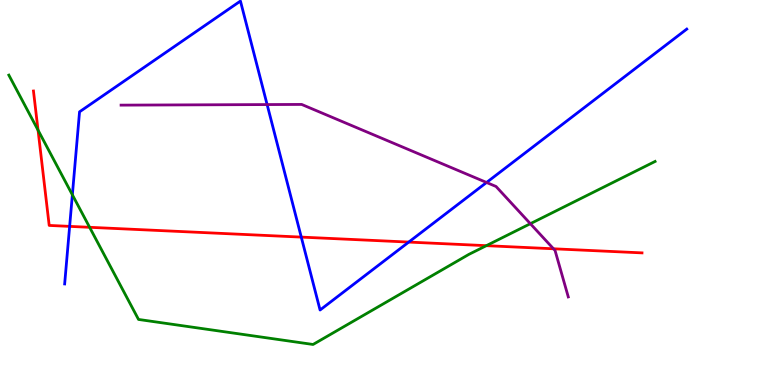[{'lines': ['blue', 'red'], 'intersections': [{'x': 0.898, 'y': 4.12}, {'x': 3.89, 'y': 3.84}, {'x': 5.27, 'y': 3.71}]}, {'lines': ['green', 'red'], 'intersections': [{'x': 0.491, 'y': 6.62}, {'x': 1.16, 'y': 4.1}, {'x': 6.28, 'y': 3.62}]}, {'lines': ['purple', 'red'], 'intersections': [{'x': 7.14, 'y': 3.54}]}, {'lines': ['blue', 'green'], 'intersections': [{'x': 0.934, 'y': 4.94}]}, {'lines': ['blue', 'purple'], 'intersections': [{'x': 3.45, 'y': 7.28}, {'x': 6.28, 'y': 5.26}]}, {'lines': ['green', 'purple'], 'intersections': [{'x': 6.84, 'y': 4.19}]}]